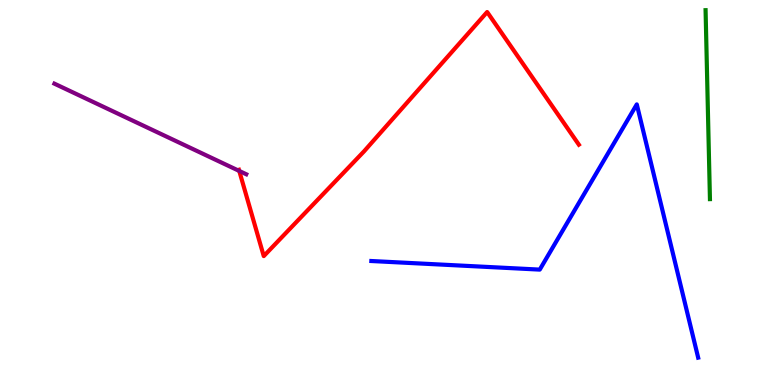[{'lines': ['blue', 'red'], 'intersections': []}, {'lines': ['green', 'red'], 'intersections': []}, {'lines': ['purple', 'red'], 'intersections': [{'x': 3.09, 'y': 5.56}]}, {'lines': ['blue', 'green'], 'intersections': []}, {'lines': ['blue', 'purple'], 'intersections': []}, {'lines': ['green', 'purple'], 'intersections': []}]